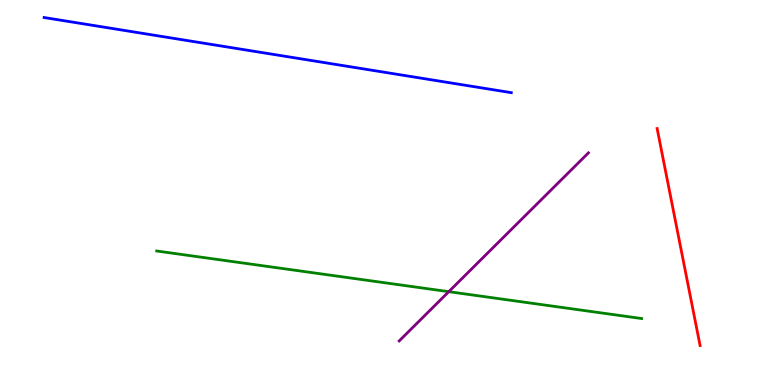[{'lines': ['blue', 'red'], 'intersections': []}, {'lines': ['green', 'red'], 'intersections': []}, {'lines': ['purple', 'red'], 'intersections': []}, {'lines': ['blue', 'green'], 'intersections': []}, {'lines': ['blue', 'purple'], 'intersections': []}, {'lines': ['green', 'purple'], 'intersections': [{'x': 5.79, 'y': 2.42}]}]